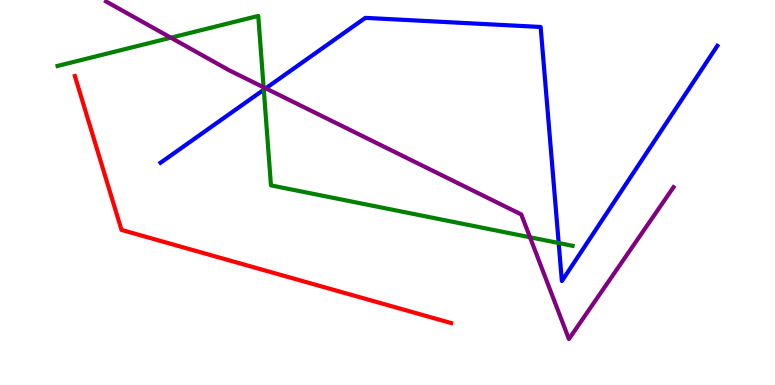[{'lines': ['blue', 'red'], 'intersections': []}, {'lines': ['green', 'red'], 'intersections': []}, {'lines': ['purple', 'red'], 'intersections': []}, {'lines': ['blue', 'green'], 'intersections': [{'x': 3.4, 'y': 7.67}, {'x': 7.21, 'y': 3.69}]}, {'lines': ['blue', 'purple'], 'intersections': [{'x': 3.43, 'y': 7.71}]}, {'lines': ['green', 'purple'], 'intersections': [{'x': 2.2, 'y': 9.02}, {'x': 3.4, 'y': 7.73}, {'x': 6.84, 'y': 3.84}]}]